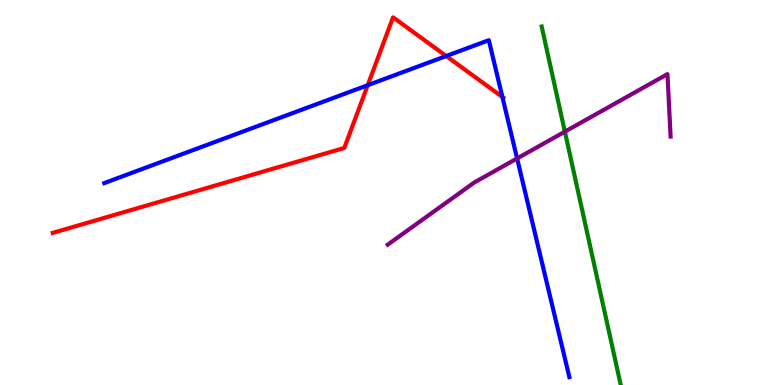[{'lines': ['blue', 'red'], 'intersections': [{'x': 4.74, 'y': 7.79}, {'x': 5.76, 'y': 8.54}, {'x': 6.48, 'y': 7.48}]}, {'lines': ['green', 'red'], 'intersections': []}, {'lines': ['purple', 'red'], 'intersections': []}, {'lines': ['blue', 'green'], 'intersections': []}, {'lines': ['blue', 'purple'], 'intersections': [{'x': 6.67, 'y': 5.88}]}, {'lines': ['green', 'purple'], 'intersections': [{'x': 7.29, 'y': 6.58}]}]